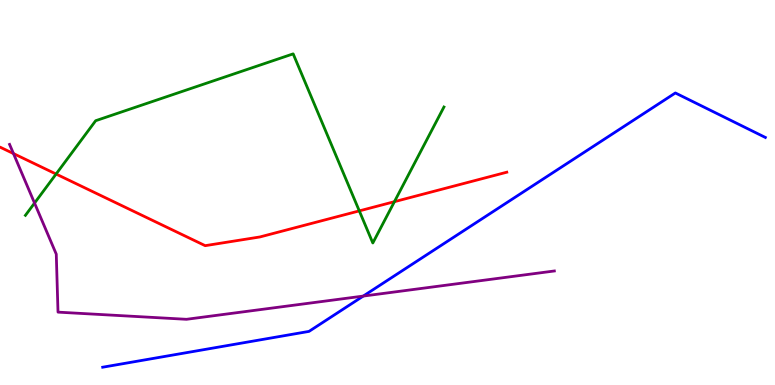[{'lines': ['blue', 'red'], 'intersections': []}, {'lines': ['green', 'red'], 'intersections': [{'x': 0.724, 'y': 5.48}, {'x': 4.64, 'y': 4.52}, {'x': 5.09, 'y': 4.76}]}, {'lines': ['purple', 'red'], 'intersections': [{'x': 0.174, 'y': 6.01}]}, {'lines': ['blue', 'green'], 'intersections': []}, {'lines': ['blue', 'purple'], 'intersections': [{'x': 4.69, 'y': 2.31}]}, {'lines': ['green', 'purple'], 'intersections': [{'x': 0.446, 'y': 4.73}]}]